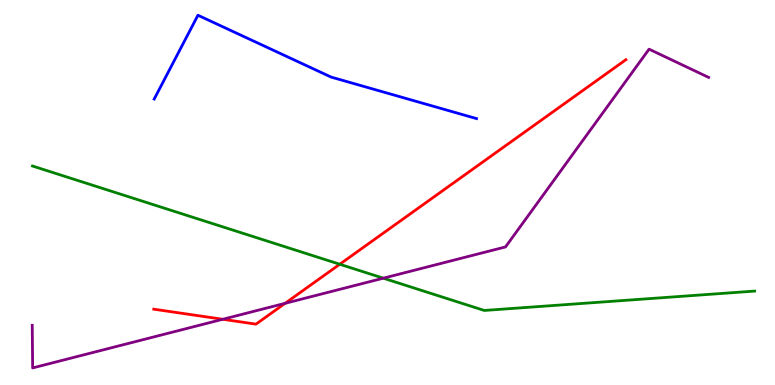[{'lines': ['blue', 'red'], 'intersections': []}, {'lines': ['green', 'red'], 'intersections': [{'x': 4.38, 'y': 3.14}]}, {'lines': ['purple', 'red'], 'intersections': [{'x': 2.87, 'y': 1.71}, {'x': 3.68, 'y': 2.12}]}, {'lines': ['blue', 'green'], 'intersections': []}, {'lines': ['blue', 'purple'], 'intersections': []}, {'lines': ['green', 'purple'], 'intersections': [{'x': 4.95, 'y': 2.77}]}]